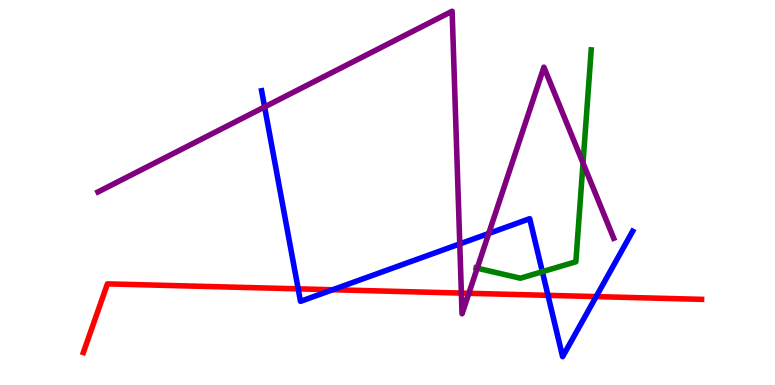[{'lines': ['blue', 'red'], 'intersections': [{'x': 3.85, 'y': 2.5}, {'x': 4.29, 'y': 2.47}, {'x': 7.07, 'y': 2.33}, {'x': 7.69, 'y': 2.3}]}, {'lines': ['green', 'red'], 'intersections': []}, {'lines': ['purple', 'red'], 'intersections': [{'x': 5.95, 'y': 2.39}, {'x': 6.05, 'y': 2.38}]}, {'lines': ['blue', 'green'], 'intersections': [{'x': 7.0, 'y': 2.94}]}, {'lines': ['blue', 'purple'], 'intersections': [{'x': 3.41, 'y': 7.22}, {'x': 5.93, 'y': 3.66}, {'x': 6.31, 'y': 3.94}]}, {'lines': ['green', 'purple'], 'intersections': [{'x': 6.16, 'y': 3.03}, {'x': 7.52, 'y': 5.77}]}]